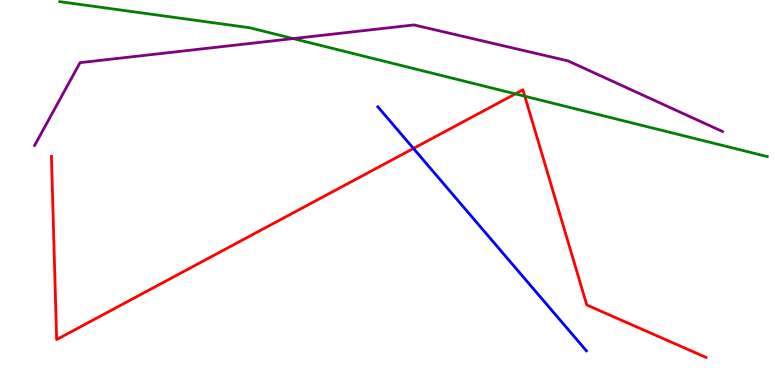[{'lines': ['blue', 'red'], 'intersections': [{'x': 5.33, 'y': 6.14}]}, {'lines': ['green', 'red'], 'intersections': [{'x': 6.65, 'y': 7.56}, {'x': 6.77, 'y': 7.5}]}, {'lines': ['purple', 'red'], 'intersections': []}, {'lines': ['blue', 'green'], 'intersections': []}, {'lines': ['blue', 'purple'], 'intersections': []}, {'lines': ['green', 'purple'], 'intersections': [{'x': 3.78, 'y': 9.0}]}]